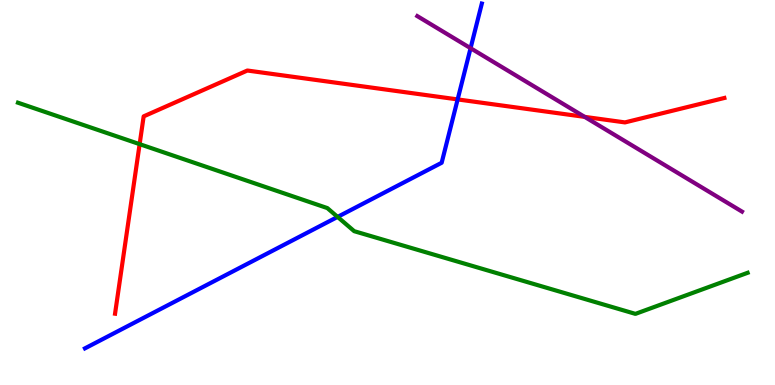[{'lines': ['blue', 'red'], 'intersections': [{'x': 5.91, 'y': 7.42}]}, {'lines': ['green', 'red'], 'intersections': [{'x': 1.8, 'y': 6.26}]}, {'lines': ['purple', 'red'], 'intersections': [{'x': 7.54, 'y': 6.96}]}, {'lines': ['blue', 'green'], 'intersections': [{'x': 4.36, 'y': 4.37}]}, {'lines': ['blue', 'purple'], 'intersections': [{'x': 6.07, 'y': 8.75}]}, {'lines': ['green', 'purple'], 'intersections': []}]